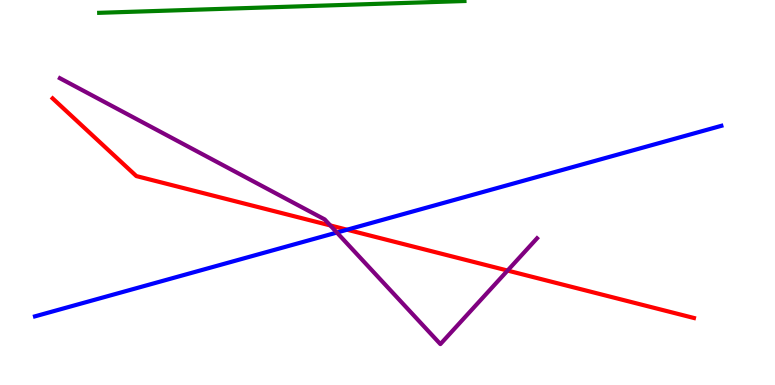[{'lines': ['blue', 'red'], 'intersections': [{'x': 4.48, 'y': 4.03}]}, {'lines': ['green', 'red'], 'intersections': []}, {'lines': ['purple', 'red'], 'intersections': [{'x': 4.26, 'y': 4.14}, {'x': 6.55, 'y': 2.97}]}, {'lines': ['blue', 'green'], 'intersections': []}, {'lines': ['blue', 'purple'], 'intersections': [{'x': 4.35, 'y': 3.96}]}, {'lines': ['green', 'purple'], 'intersections': []}]